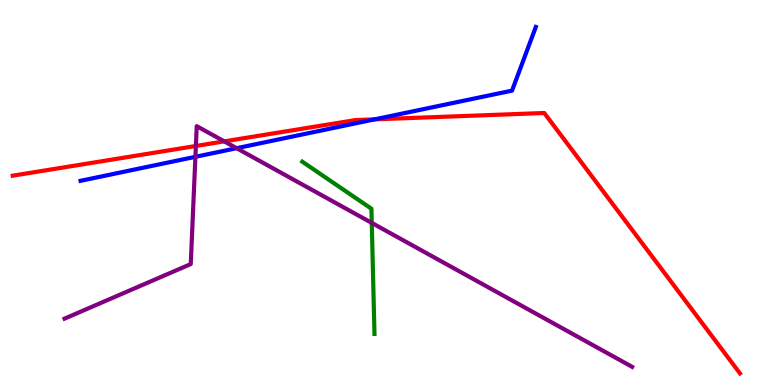[{'lines': ['blue', 'red'], 'intersections': [{'x': 4.83, 'y': 6.9}]}, {'lines': ['green', 'red'], 'intersections': []}, {'lines': ['purple', 'red'], 'intersections': [{'x': 2.53, 'y': 6.21}, {'x': 2.89, 'y': 6.33}]}, {'lines': ['blue', 'green'], 'intersections': []}, {'lines': ['blue', 'purple'], 'intersections': [{'x': 2.52, 'y': 5.93}, {'x': 3.05, 'y': 6.15}]}, {'lines': ['green', 'purple'], 'intersections': [{'x': 4.8, 'y': 4.21}]}]